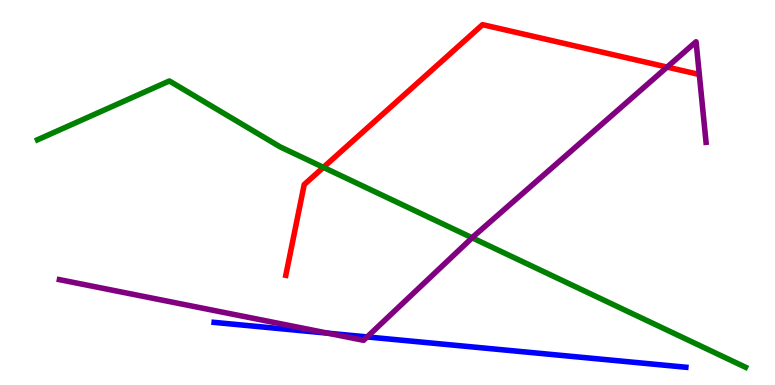[{'lines': ['blue', 'red'], 'intersections': []}, {'lines': ['green', 'red'], 'intersections': [{'x': 4.17, 'y': 5.65}]}, {'lines': ['purple', 'red'], 'intersections': [{'x': 8.61, 'y': 8.26}]}, {'lines': ['blue', 'green'], 'intersections': []}, {'lines': ['blue', 'purple'], 'intersections': [{'x': 4.23, 'y': 1.35}, {'x': 4.74, 'y': 1.25}]}, {'lines': ['green', 'purple'], 'intersections': [{'x': 6.09, 'y': 3.82}]}]